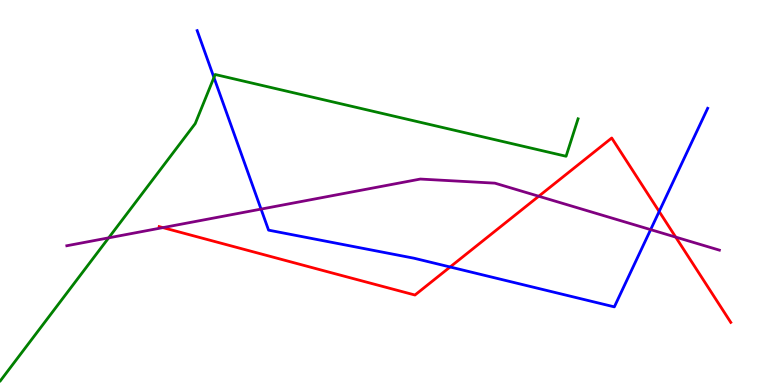[{'lines': ['blue', 'red'], 'intersections': [{'x': 5.81, 'y': 3.07}, {'x': 8.51, 'y': 4.51}]}, {'lines': ['green', 'red'], 'intersections': []}, {'lines': ['purple', 'red'], 'intersections': [{'x': 2.1, 'y': 4.09}, {'x': 6.95, 'y': 4.9}, {'x': 8.72, 'y': 3.84}]}, {'lines': ['blue', 'green'], 'intersections': [{'x': 2.76, 'y': 7.99}]}, {'lines': ['blue', 'purple'], 'intersections': [{'x': 3.37, 'y': 4.57}, {'x': 8.4, 'y': 4.04}]}, {'lines': ['green', 'purple'], 'intersections': [{'x': 1.4, 'y': 3.82}]}]